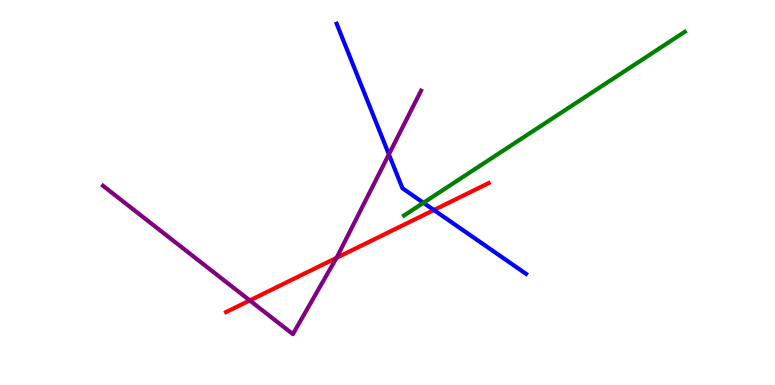[{'lines': ['blue', 'red'], 'intersections': [{'x': 5.6, 'y': 4.54}]}, {'lines': ['green', 'red'], 'intersections': []}, {'lines': ['purple', 'red'], 'intersections': [{'x': 3.22, 'y': 2.2}, {'x': 4.34, 'y': 3.3}]}, {'lines': ['blue', 'green'], 'intersections': [{'x': 5.46, 'y': 4.73}]}, {'lines': ['blue', 'purple'], 'intersections': [{'x': 5.02, 'y': 5.99}]}, {'lines': ['green', 'purple'], 'intersections': []}]